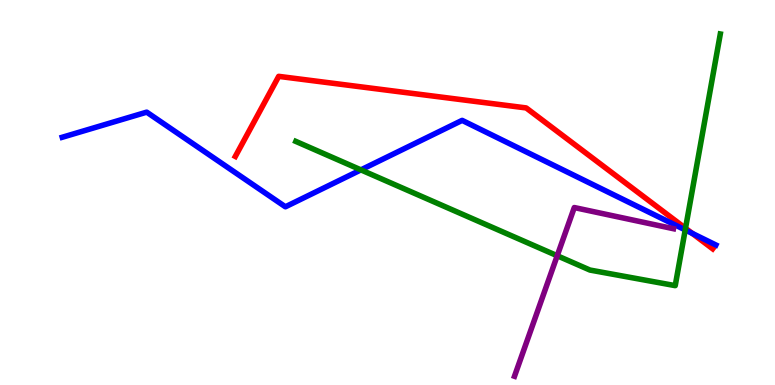[{'lines': ['blue', 'red'], 'intersections': [{'x': 8.93, 'y': 3.94}]}, {'lines': ['green', 'red'], 'intersections': [{'x': 8.85, 'y': 4.07}]}, {'lines': ['purple', 'red'], 'intersections': []}, {'lines': ['blue', 'green'], 'intersections': [{'x': 4.66, 'y': 5.59}, {'x': 8.84, 'y': 4.03}]}, {'lines': ['blue', 'purple'], 'intersections': []}, {'lines': ['green', 'purple'], 'intersections': [{'x': 7.19, 'y': 3.36}]}]